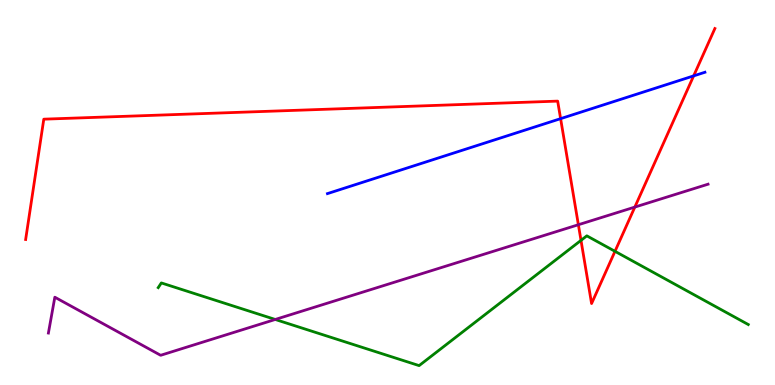[{'lines': ['blue', 'red'], 'intersections': [{'x': 7.23, 'y': 6.92}, {'x': 8.95, 'y': 8.03}]}, {'lines': ['green', 'red'], 'intersections': [{'x': 7.5, 'y': 3.76}, {'x': 7.94, 'y': 3.47}]}, {'lines': ['purple', 'red'], 'intersections': [{'x': 7.46, 'y': 4.16}, {'x': 8.19, 'y': 4.62}]}, {'lines': ['blue', 'green'], 'intersections': []}, {'lines': ['blue', 'purple'], 'intersections': []}, {'lines': ['green', 'purple'], 'intersections': [{'x': 3.55, 'y': 1.7}]}]